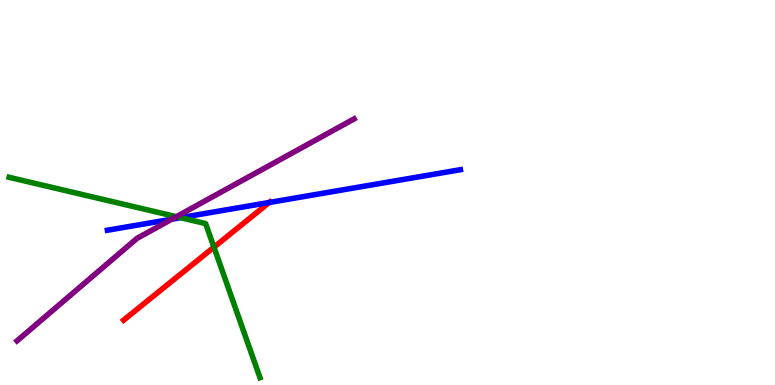[{'lines': ['blue', 'red'], 'intersections': [{'x': 3.47, 'y': 4.74}]}, {'lines': ['green', 'red'], 'intersections': [{'x': 2.76, 'y': 3.58}]}, {'lines': ['purple', 'red'], 'intersections': []}, {'lines': ['blue', 'green'], 'intersections': [{'x': 2.33, 'y': 4.35}]}, {'lines': ['blue', 'purple'], 'intersections': [{'x': 2.22, 'y': 4.31}]}, {'lines': ['green', 'purple'], 'intersections': [{'x': 2.28, 'y': 4.37}]}]